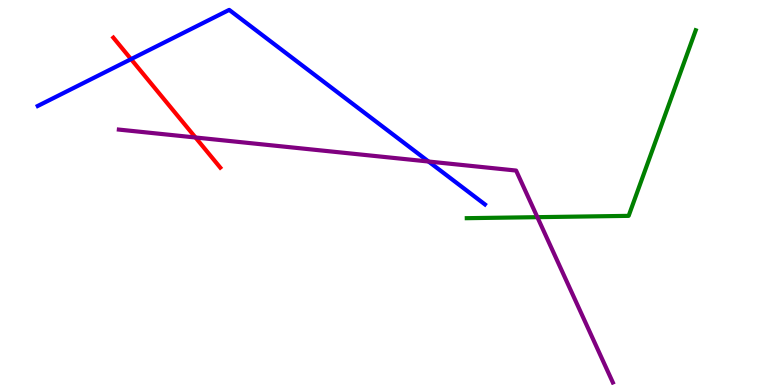[{'lines': ['blue', 'red'], 'intersections': [{'x': 1.69, 'y': 8.46}]}, {'lines': ['green', 'red'], 'intersections': []}, {'lines': ['purple', 'red'], 'intersections': [{'x': 2.52, 'y': 6.43}]}, {'lines': ['blue', 'green'], 'intersections': []}, {'lines': ['blue', 'purple'], 'intersections': [{'x': 5.53, 'y': 5.8}]}, {'lines': ['green', 'purple'], 'intersections': [{'x': 6.93, 'y': 4.36}]}]